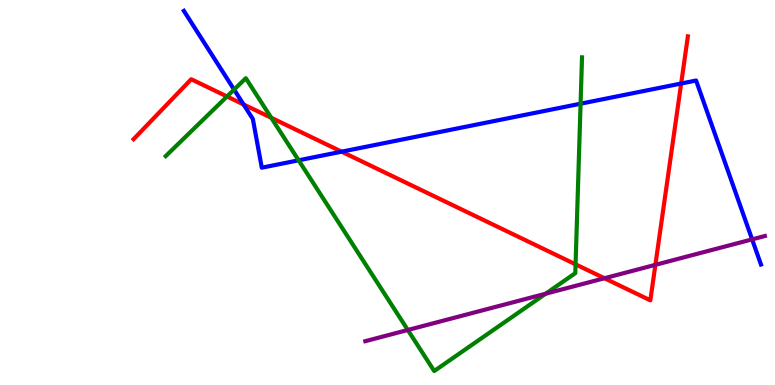[{'lines': ['blue', 'red'], 'intersections': [{'x': 3.14, 'y': 7.29}, {'x': 4.41, 'y': 6.06}, {'x': 8.79, 'y': 7.83}]}, {'lines': ['green', 'red'], 'intersections': [{'x': 2.93, 'y': 7.49}, {'x': 3.5, 'y': 6.94}, {'x': 7.43, 'y': 3.13}]}, {'lines': ['purple', 'red'], 'intersections': [{'x': 7.8, 'y': 2.77}, {'x': 8.46, 'y': 3.12}]}, {'lines': ['blue', 'green'], 'intersections': [{'x': 3.02, 'y': 7.67}, {'x': 3.85, 'y': 5.84}, {'x': 7.49, 'y': 7.31}]}, {'lines': ['blue', 'purple'], 'intersections': [{'x': 9.7, 'y': 3.78}]}, {'lines': ['green', 'purple'], 'intersections': [{'x': 5.26, 'y': 1.43}, {'x': 7.04, 'y': 2.37}]}]